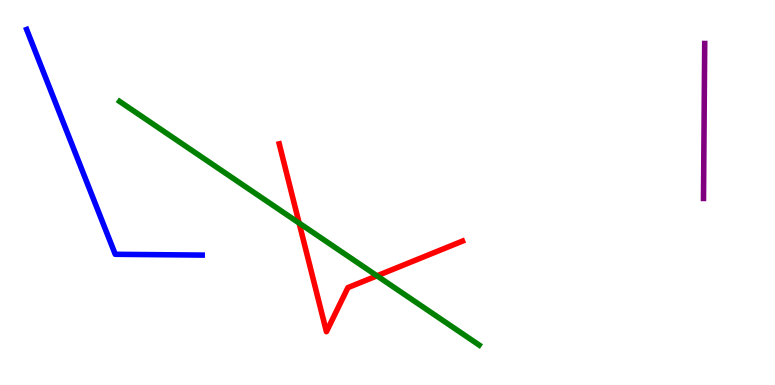[{'lines': ['blue', 'red'], 'intersections': []}, {'lines': ['green', 'red'], 'intersections': [{'x': 3.86, 'y': 4.21}, {'x': 4.86, 'y': 2.84}]}, {'lines': ['purple', 'red'], 'intersections': []}, {'lines': ['blue', 'green'], 'intersections': []}, {'lines': ['blue', 'purple'], 'intersections': []}, {'lines': ['green', 'purple'], 'intersections': []}]